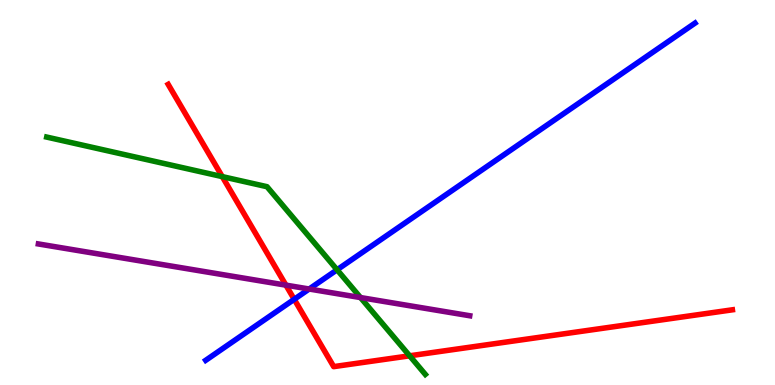[{'lines': ['blue', 'red'], 'intersections': [{'x': 3.8, 'y': 2.23}]}, {'lines': ['green', 'red'], 'intersections': [{'x': 2.87, 'y': 5.41}, {'x': 5.29, 'y': 0.758}]}, {'lines': ['purple', 'red'], 'intersections': [{'x': 3.69, 'y': 2.59}]}, {'lines': ['blue', 'green'], 'intersections': [{'x': 4.35, 'y': 2.99}]}, {'lines': ['blue', 'purple'], 'intersections': [{'x': 3.99, 'y': 2.49}]}, {'lines': ['green', 'purple'], 'intersections': [{'x': 4.65, 'y': 2.27}]}]